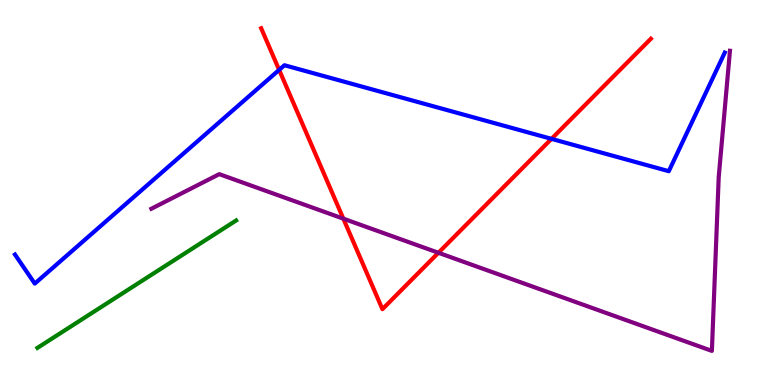[{'lines': ['blue', 'red'], 'intersections': [{'x': 3.6, 'y': 8.18}, {'x': 7.12, 'y': 6.39}]}, {'lines': ['green', 'red'], 'intersections': []}, {'lines': ['purple', 'red'], 'intersections': [{'x': 4.43, 'y': 4.32}, {'x': 5.66, 'y': 3.43}]}, {'lines': ['blue', 'green'], 'intersections': []}, {'lines': ['blue', 'purple'], 'intersections': []}, {'lines': ['green', 'purple'], 'intersections': []}]